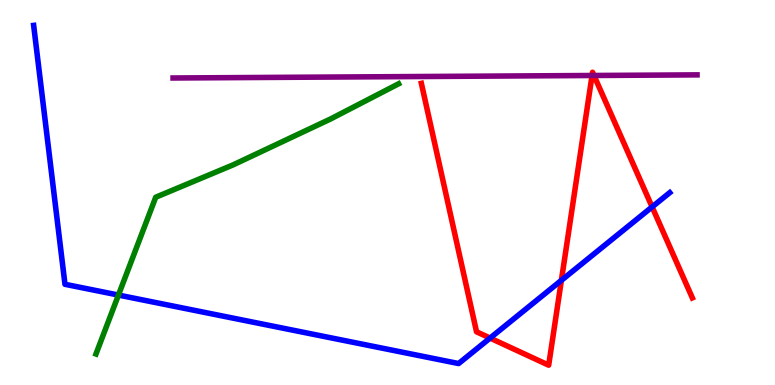[{'lines': ['blue', 'red'], 'intersections': [{'x': 6.32, 'y': 1.22}, {'x': 7.24, 'y': 2.72}, {'x': 8.41, 'y': 4.63}]}, {'lines': ['green', 'red'], 'intersections': []}, {'lines': ['purple', 'red'], 'intersections': [{'x': 7.64, 'y': 8.04}, {'x': 7.66, 'y': 8.04}]}, {'lines': ['blue', 'green'], 'intersections': [{'x': 1.53, 'y': 2.34}]}, {'lines': ['blue', 'purple'], 'intersections': []}, {'lines': ['green', 'purple'], 'intersections': []}]